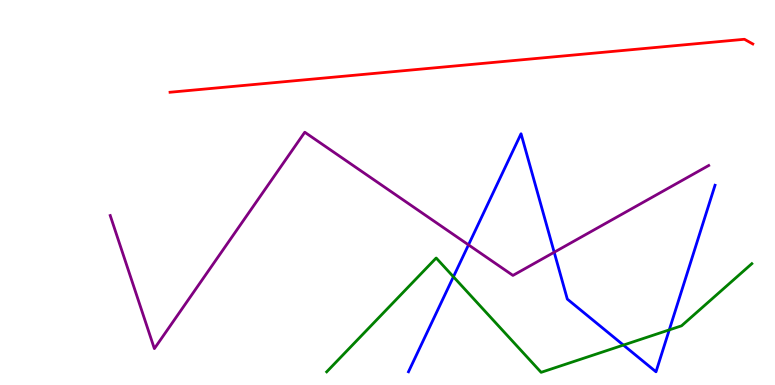[{'lines': ['blue', 'red'], 'intersections': []}, {'lines': ['green', 'red'], 'intersections': []}, {'lines': ['purple', 'red'], 'intersections': []}, {'lines': ['blue', 'green'], 'intersections': [{'x': 5.85, 'y': 2.81}, {'x': 8.04, 'y': 1.04}, {'x': 8.64, 'y': 1.43}]}, {'lines': ['blue', 'purple'], 'intersections': [{'x': 6.05, 'y': 3.64}, {'x': 7.15, 'y': 3.45}]}, {'lines': ['green', 'purple'], 'intersections': []}]